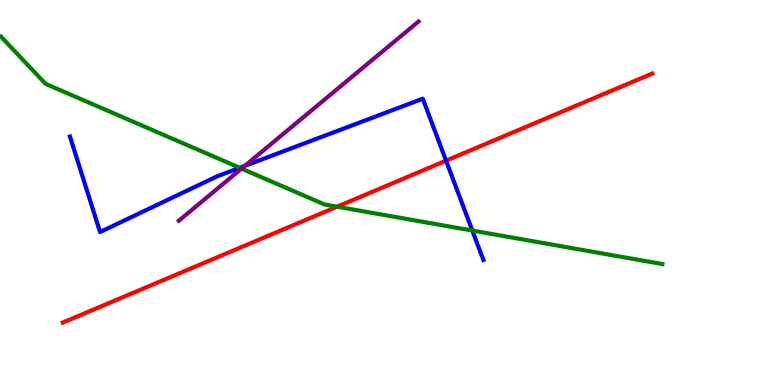[{'lines': ['blue', 'red'], 'intersections': [{'x': 5.76, 'y': 5.83}]}, {'lines': ['green', 'red'], 'intersections': [{'x': 4.35, 'y': 4.63}]}, {'lines': ['purple', 'red'], 'intersections': []}, {'lines': ['blue', 'green'], 'intersections': [{'x': 3.09, 'y': 5.64}, {'x': 6.09, 'y': 4.01}]}, {'lines': ['blue', 'purple'], 'intersections': [{'x': 3.16, 'y': 5.69}]}, {'lines': ['green', 'purple'], 'intersections': [{'x': 3.12, 'y': 5.62}]}]